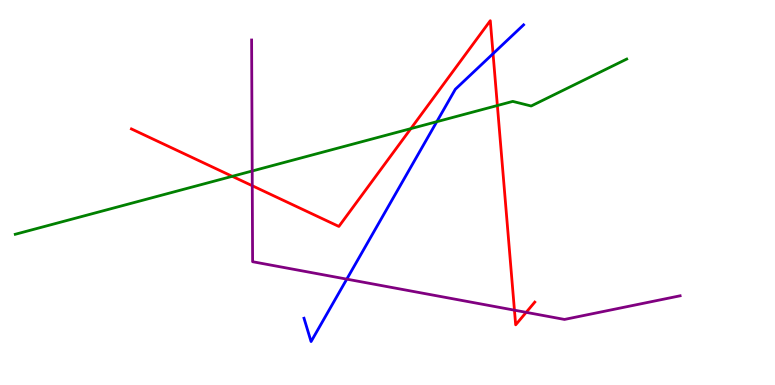[{'lines': ['blue', 'red'], 'intersections': [{'x': 6.36, 'y': 8.61}]}, {'lines': ['green', 'red'], 'intersections': [{'x': 3.0, 'y': 5.42}, {'x': 5.3, 'y': 6.66}, {'x': 6.42, 'y': 7.26}]}, {'lines': ['purple', 'red'], 'intersections': [{'x': 3.26, 'y': 5.18}, {'x': 6.64, 'y': 1.94}, {'x': 6.79, 'y': 1.89}]}, {'lines': ['blue', 'green'], 'intersections': [{'x': 5.64, 'y': 6.84}]}, {'lines': ['blue', 'purple'], 'intersections': [{'x': 4.47, 'y': 2.75}]}, {'lines': ['green', 'purple'], 'intersections': [{'x': 3.25, 'y': 5.56}]}]